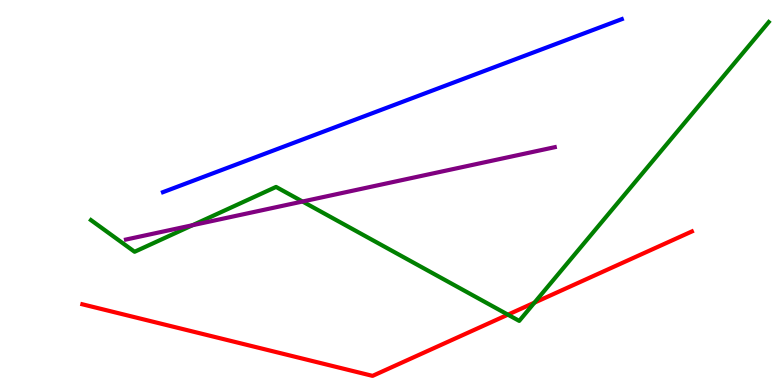[{'lines': ['blue', 'red'], 'intersections': []}, {'lines': ['green', 'red'], 'intersections': [{'x': 6.55, 'y': 1.83}, {'x': 6.9, 'y': 2.14}]}, {'lines': ['purple', 'red'], 'intersections': []}, {'lines': ['blue', 'green'], 'intersections': []}, {'lines': ['blue', 'purple'], 'intersections': []}, {'lines': ['green', 'purple'], 'intersections': [{'x': 2.48, 'y': 4.15}, {'x': 3.9, 'y': 4.77}]}]